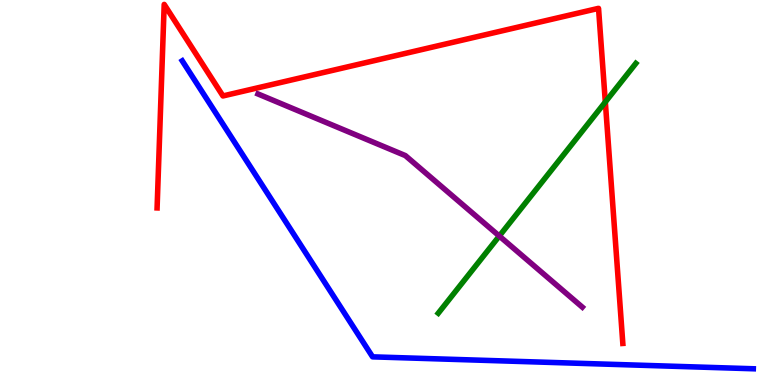[{'lines': ['blue', 'red'], 'intersections': []}, {'lines': ['green', 'red'], 'intersections': [{'x': 7.81, 'y': 7.35}]}, {'lines': ['purple', 'red'], 'intersections': []}, {'lines': ['blue', 'green'], 'intersections': []}, {'lines': ['blue', 'purple'], 'intersections': []}, {'lines': ['green', 'purple'], 'intersections': [{'x': 6.44, 'y': 3.87}]}]